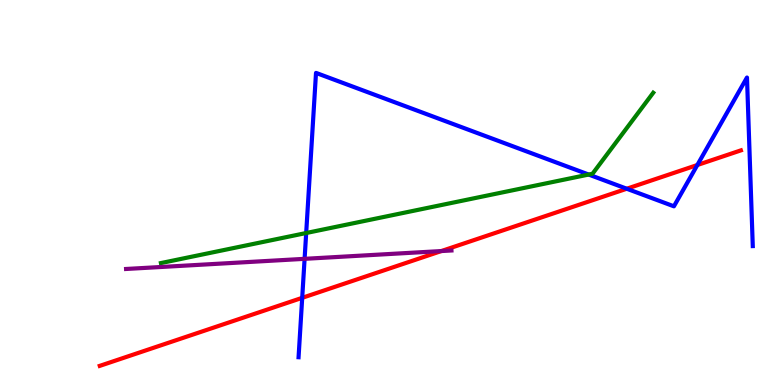[{'lines': ['blue', 'red'], 'intersections': [{'x': 3.9, 'y': 2.26}, {'x': 8.09, 'y': 5.1}, {'x': 9.0, 'y': 5.71}]}, {'lines': ['green', 'red'], 'intersections': []}, {'lines': ['purple', 'red'], 'intersections': [{'x': 5.69, 'y': 3.48}]}, {'lines': ['blue', 'green'], 'intersections': [{'x': 3.95, 'y': 3.95}, {'x': 7.6, 'y': 5.47}]}, {'lines': ['blue', 'purple'], 'intersections': [{'x': 3.93, 'y': 3.28}]}, {'lines': ['green', 'purple'], 'intersections': []}]